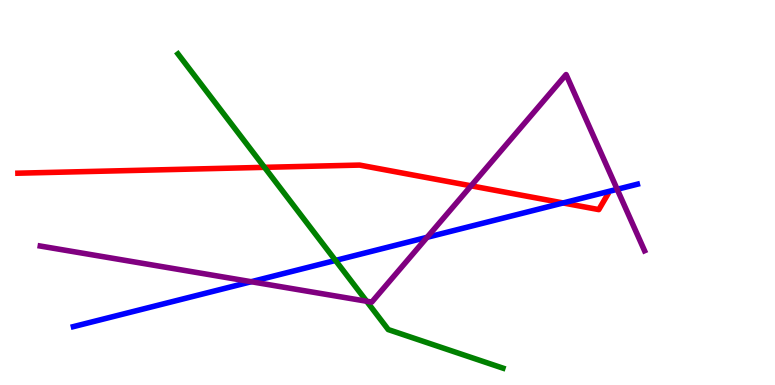[{'lines': ['blue', 'red'], 'intersections': [{'x': 7.27, 'y': 4.73}]}, {'lines': ['green', 'red'], 'intersections': [{'x': 3.41, 'y': 5.65}]}, {'lines': ['purple', 'red'], 'intersections': [{'x': 6.08, 'y': 5.17}]}, {'lines': ['blue', 'green'], 'intersections': [{'x': 4.33, 'y': 3.24}]}, {'lines': ['blue', 'purple'], 'intersections': [{'x': 3.24, 'y': 2.68}, {'x': 5.51, 'y': 3.84}, {'x': 7.96, 'y': 5.08}]}, {'lines': ['green', 'purple'], 'intersections': [{'x': 4.73, 'y': 2.18}]}]